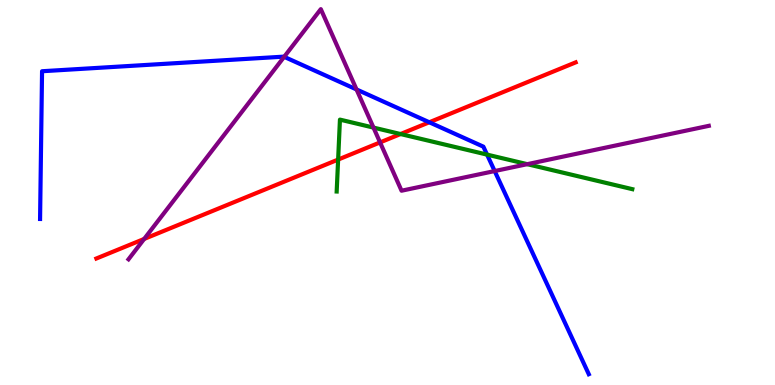[{'lines': ['blue', 'red'], 'intersections': [{'x': 5.54, 'y': 6.82}]}, {'lines': ['green', 'red'], 'intersections': [{'x': 4.36, 'y': 5.86}, {'x': 5.17, 'y': 6.52}]}, {'lines': ['purple', 'red'], 'intersections': [{'x': 1.86, 'y': 3.79}, {'x': 4.9, 'y': 6.3}]}, {'lines': ['blue', 'green'], 'intersections': [{'x': 6.28, 'y': 5.98}]}, {'lines': ['blue', 'purple'], 'intersections': [{'x': 3.67, 'y': 8.52}, {'x': 4.6, 'y': 7.68}, {'x': 6.38, 'y': 5.56}]}, {'lines': ['green', 'purple'], 'intersections': [{'x': 4.82, 'y': 6.69}, {'x': 6.8, 'y': 5.74}]}]